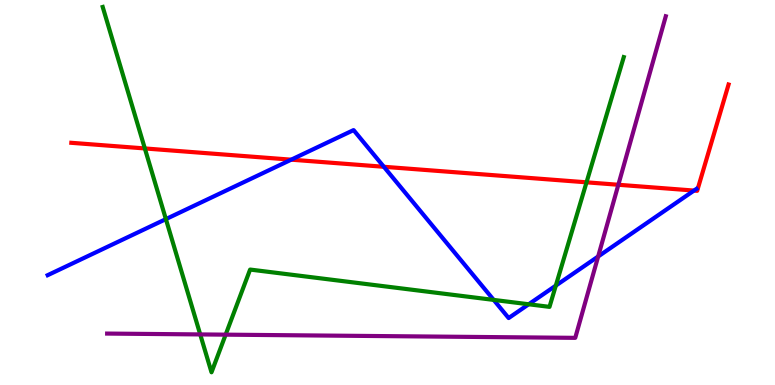[{'lines': ['blue', 'red'], 'intersections': [{'x': 3.76, 'y': 5.85}, {'x': 4.95, 'y': 5.67}, {'x': 8.95, 'y': 5.05}]}, {'lines': ['green', 'red'], 'intersections': [{'x': 1.87, 'y': 6.14}, {'x': 7.57, 'y': 5.26}]}, {'lines': ['purple', 'red'], 'intersections': [{'x': 7.98, 'y': 5.2}]}, {'lines': ['blue', 'green'], 'intersections': [{'x': 2.14, 'y': 4.31}, {'x': 6.37, 'y': 2.21}, {'x': 6.82, 'y': 2.1}, {'x': 7.17, 'y': 2.58}]}, {'lines': ['blue', 'purple'], 'intersections': [{'x': 7.72, 'y': 3.34}]}, {'lines': ['green', 'purple'], 'intersections': [{'x': 2.58, 'y': 1.31}, {'x': 2.91, 'y': 1.31}]}]